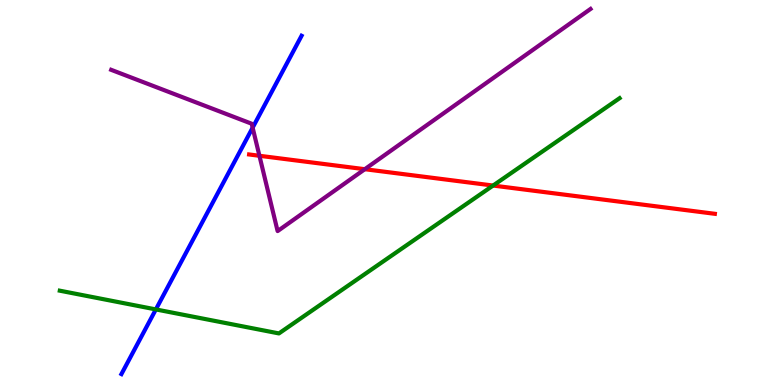[{'lines': ['blue', 'red'], 'intersections': []}, {'lines': ['green', 'red'], 'intersections': [{'x': 6.36, 'y': 5.18}]}, {'lines': ['purple', 'red'], 'intersections': [{'x': 3.35, 'y': 5.95}, {'x': 4.71, 'y': 5.61}]}, {'lines': ['blue', 'green'], 'intersections': [{'x': 2.01, 'y': 1.96}]}, {'lines': ['blue', 'purple'], 'intersections': [{'x': 3.26, 'y': 6.68}]}, {'lines': ['green', 'purple'], 'intersections': []}]